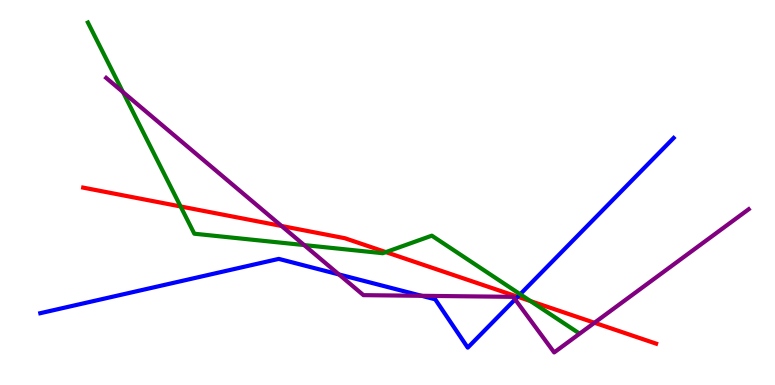[{'lines': ['blue', 'red'], 'intersections': [{'x': 6.68, 'y': 2.29}]}, {'lines': ['green', 'red'], 'intersections': [{'x': 2.33, 'y': 4.64}, {'x': 4.98, 'y': 3.45}, {'x': 6.85, 'y': 2.18}]}, {'lines': ['purple', 'red'], 'intersections': [{'x': 3.63, 'y': 4.13}, {'x': 7.67, 'y': 1.62}]}, {'lines': ['blue', 'green'], 'intersections': [{'x': 6.71, 'y': 2.36}]}, {'lines': ['blue', 'purple'], 'intersections': [{'x': 4.37, 'y': 2.87}, {'x': 5.44, 'y': 2.32}, {'x': 6.65, 'y': 2.22}]}, {'lines': ['green', 'purple'], 'intersections': [{'x': 1.59, 'y': 7.61}, {'x': 3.92, 'y': 3.63}]}]